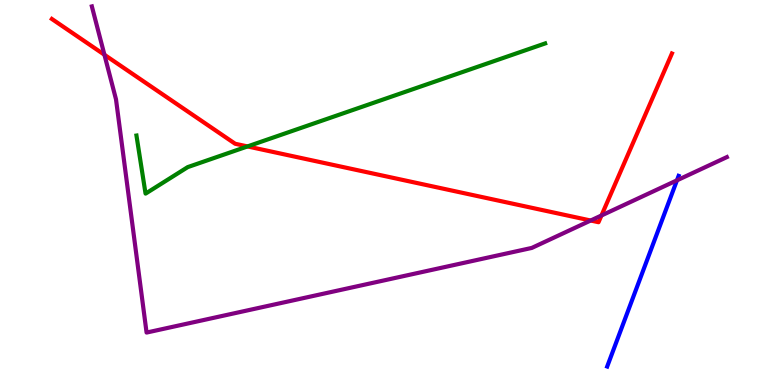[{'lines': ['blue', 'red'], 'intersections': []}, {'lines': ['green', 'red'], 'intersections': [{'x': 3.19, 'y': 6.2}]}, {'lines': ['purple', 'red'], 'intersections': [{'x': 1.35, 'y': 8.58}, {'x': 7.62, 'y': 4.27}, {'x': 7.76, 'y': 4.4}]}, {'lines': ['blue', 'green'], 'intersections': []}, {'lines': ['blue', 'purple'], 'intersections': [{'x': 8.73, 'y': 5.32}]}, {'lines': ['green', 'purple'], 'intersections': []}]